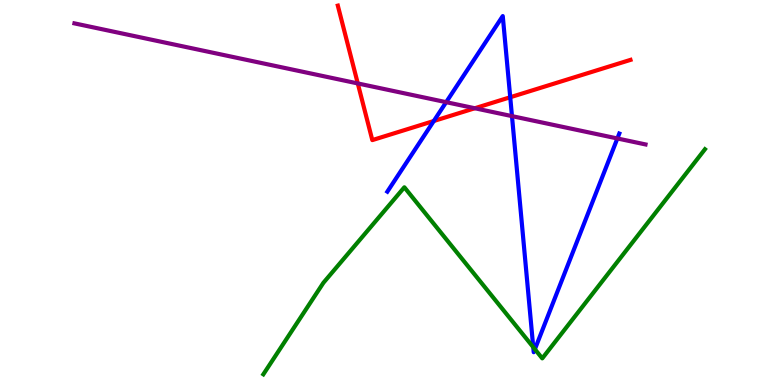[{'lines': ['blue', 'red'], 'intersections': [{'x': 5.6, 'y': 6.86}, {'x': 6.58, 'y': 7.47}]}, {'lines': ['green', 'red'], 'intersections': []}, {'lines': ['purple', 'red'], 'intersections': [{'x': 4.62, 'y': 7.83}, {'x': 6.13, 'y': 7.19}]}, {'lines': ['blue', 'green'], 'intersections': [{'x': 6.88, 'y': 0.982}, {'x': 6.9, 'y': 0.929}]}, {'lines': ['blue', 'purple'], 'intersections': [{'x': 5.76, 'y': 7.35}, {'x': 6.61, 'y': 6.98}, {'x': 7.97, 'y': 6.4}]}, {'lines': ['green', 'purple'], 'intersections': []}]